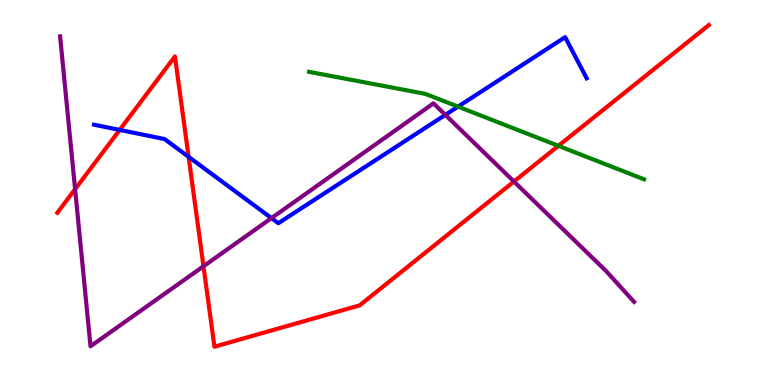[{'lines': ['blue', 'red'], 'intersections': [{'x': 1.54, 'y': 6.63}, {'x': 2.43, 'y': 5.93}]}, {'lines': ['green', 'red'], 'intersections': [{'x': 7.2, 'y': 6.21}]}, {'lines': ['purple', 'red'], 'intersections': [{'x': 0.969, 'y': 5.09}, {'x': 2.63, 'y': 3.08}, {'x': 6.63, 'y': 5.29}]}, {'lines': ['blue', 'green'], 'intersections': [{'x': 5.91, 'y': 7.23}]}, {'lines': ['blue', 'purple'], 'intersections': [{'x': 3.5, 'y': 4.33}, {'x': 5.75, 'y': 7.02}]}, {'lines': ['green', 'purple'], 'intersections': []}]